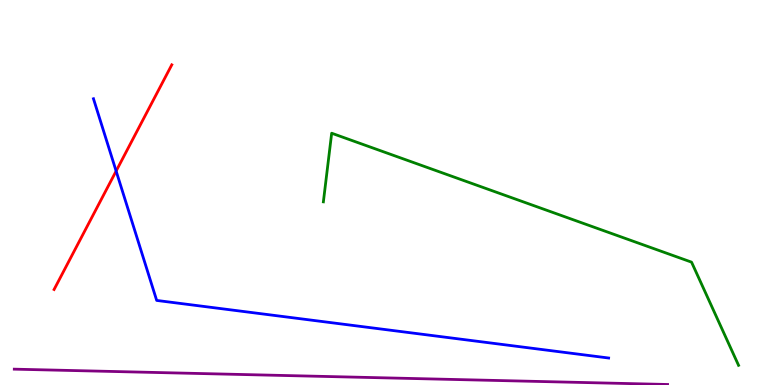[{'lines': ['blue', 'red'], 'intersections': [{'x': 1.5, 'y': 5.56}]}, {'lines': ['green', 'red'], 'intersections': []}, {'lines': ['purple', 'red'], 'intersections': []}, {'lines': ['blue', 'green'], 'intersections': []}, {'lines': ['blue', 'purple'], 'intersections': []}, {'lines': ['green', 'purple'], 'intersections': []}]